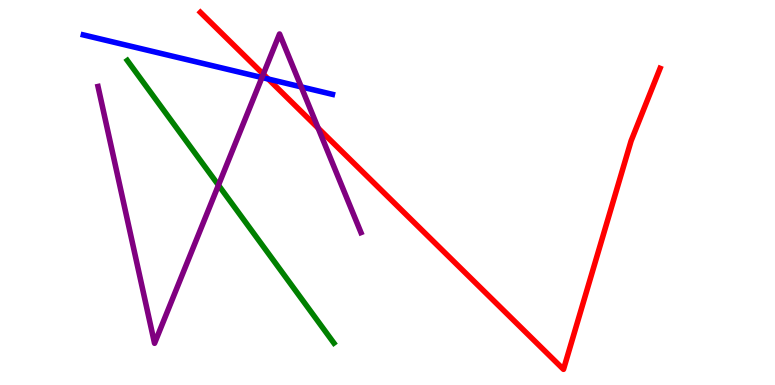[{'lines': ['blue', 'red'], 'intersections': [{'x': 3.46, 'y': 7.95}]}, {'lines': ['green', 'red'], 'intersections': []}, {'lines': ['purple', 'red'], 'intersections': [{'x': 3.4, 'y': 8.07}, {'x': 4.1, 'y': 6.67}]}, {'lines': ['blue', 'green'], 'intersections': []}, {'lines': ['blue', 'purple'], 'intersections': [{'x': 3.38, 'y': 7.99}, {'x': 3.89, 'y': 7.74}]}, {'lines': ['green', 'purple'], 'intersections': [{'x': 2.82, 'y': 5.19}]}]